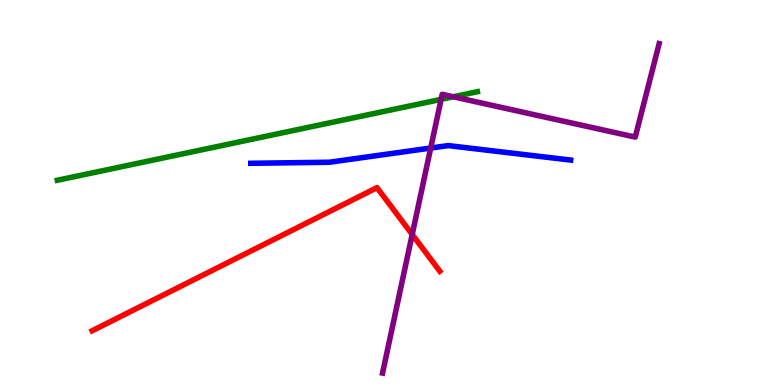[{'lines': ['blue', 'red'], 'intersections': []}, {'lines': ['green', 'red'], 'intersections': []}, {'lines': ['purple', 'red'], 'intersections': [{'x': 5.32, 'y': 3.91}]}, {'lines': ['blue', 'green'], 'intersections': []}, {'lines': ['blue', 'purple'], 'intersections': [{'x': 5.56, 'y': 6.15}]}, {'lines': ['green', 'purple'], 'intersections': [{'x': 5.69, 'y': 7.42}, {'x': 5.85, 'y': 7.49}]}]